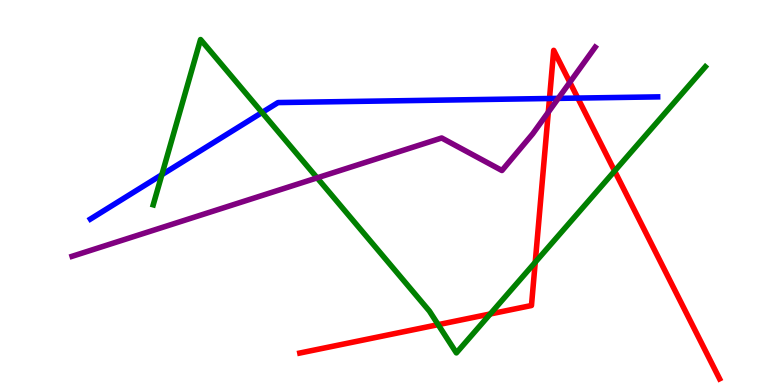[{'lines': ['blue', 'red'], 'intersections': [{'x': 7.09, 'y': 7.44}, {'x': 7.46, 'y': 7.45}]}, {'lines': ['green', 'red'], 'intersections': [{'x': 5.65, 'y': 1.57}, {'x': 6.33, 'y': 1.84}, {'x': 6.91, 'y': 3.19}, {'x': 7.93, 'y': 5.56}]}, {'lines': ['purple', 'red'], 'intersections': [{'x': 7.07, 'y': 7.09}, {'x': 7.35, 'y': 7.86}]}, {'lines': ['blue', 'green'], 'intersections': [{'x': 2.09, 'y': 5.46}, {'x': 3.38, 'y': 7.08}]}, {'lines': ['blue', 'purple'], 'intersections': [{'x': 7.2, 'y': 7.44}]}, {'lines': ['green', 'purple'], 'intersections': [{'x': 4.09, 'y': 5.38}]}]